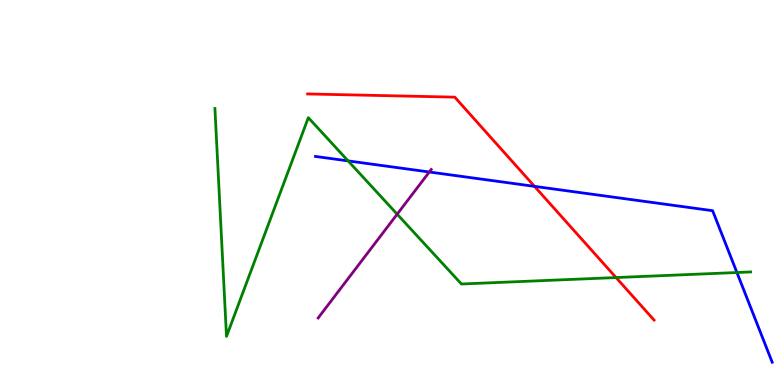[{'lines': ['blue', 'red'], 'intersections': [{'x': 6.9, 'y': 5.16}]}, {'lines': ['green', 'red'], 'intersections': [{'x': 7.95, 'y': 2.79}]}, {'lines': ['purple', 'red'], 'intersections': []}, {'lines': ['blue', 'green'], 'intersections': [{'x': 4.49, 'y': 5.82}, {'x': 9.51, 'y': 2.92}]}, {'lines': ['blue', 'purple'], 'intersections': [{'x': 5.54, 'y': 5.53}]}, {'lines': ['green', 'purple'], 'intersections': [{'x': 5.12, 'y': 4.44}]}]